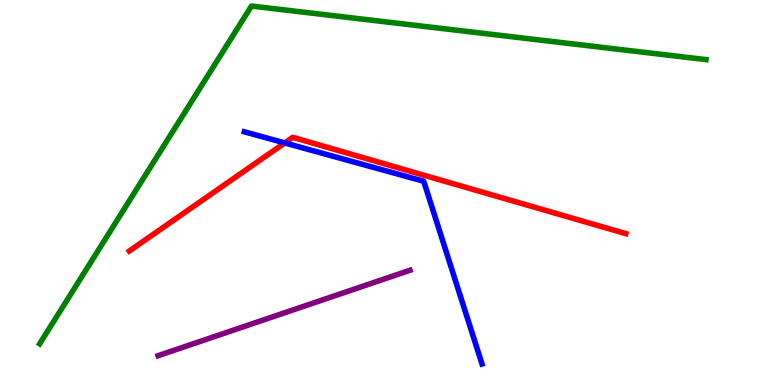[{'lines': ['blue', 'red'], 'intersections': [{'x': 3.67, 'y': 6.29}]}, {'lines': ['green', 'red'], 'intersections': []}, {'lines': ['purple', 'red'], 'intersections': []}, {'lines': ['blue', 'green'], 'intersections': []}, {'lines': ['blue', 'purple'], 'intersections': []}, {'lines': ['green', 'purple'], 'intersections': []}]